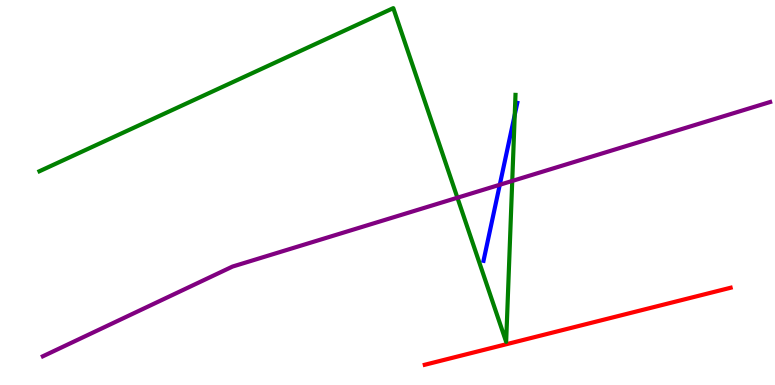[{'lines': ['blue', 'red'], 'intersections': []}, {'lines': ['green', 'red'], 'intersections': []}, {'lines': ['purple', 'red'], 'intersections': []}, {'lines': ['blue', 'green'], 'intersections': [{'x': 6.64, 'y': 7.02}]}, {'lines': ['blue', 'purple'], 'intersections': [{'x': 6.45, 'y': 5.2}]}, {'lines': ['green', 'purple'], 'intersections': [{'x': 5.9, 'y': 4.86}, {'x': 6.61, 'y': 5.3}]}]